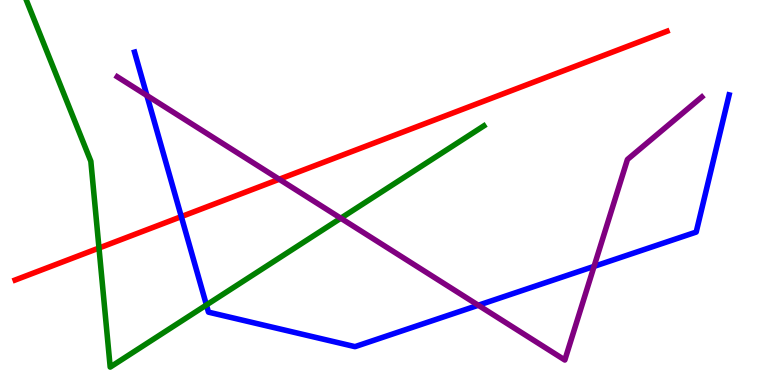[{'lines': ['blue', 'red'], 'intersections': [{'x': 2.34, 'y': 4.37}]}, {'lines': ['green', 'red'], 'intersections': [{'x': 1.28, 'y': 3.56}]}, {'lines': ['purple', 'red'], 'intersections': [{'x': 3.6, 'y': 5.34}]}, {'lines': ['blue', 'green'], 'intersections': [{'x': 2.66, 'y': 2.08}]}, {'lines': ['blue', 'purple'], 'intersections': [{'x': 1.9, 'y': 7.52}, {'x': 6.17, 'y': 2.07}, {'x': 7.67, 'y': 3.08}]}, {'lines': ['green', 'purple'], 'intersections': [{'x': 4.4, 'y': 4.33}]}]